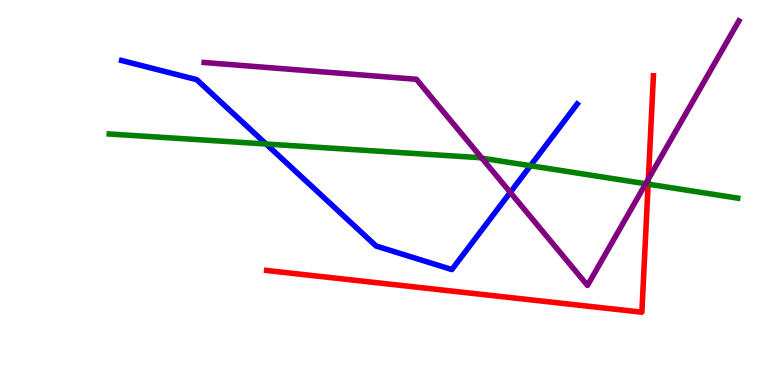[{'lines': ['blue', 'red'], 'intersections': []}, {'lines': ['green', 'red'], 'intersections': [{'x': 8.36, 'y': 5.22}]}, {'lines': ['purple', 'red'], 'intersections': [{'x': 8.37, 'y': 5.35}]}, {'lines': ['blue', 'green'], 'intersections': [{'x': 3.43, 'y': 6.26}, {'x': 6.84, 'y': 5.7}]}, {'lines': ['blue', 'purple'], 'intersections': [{'x': 6.58, 'y': 5.0}]}, {'lines': ['green', 'purple'], 'intersections': [{'x': 6.22, 'y': 5.89}, {'x': 8.33, 'y': 5.23}]}]